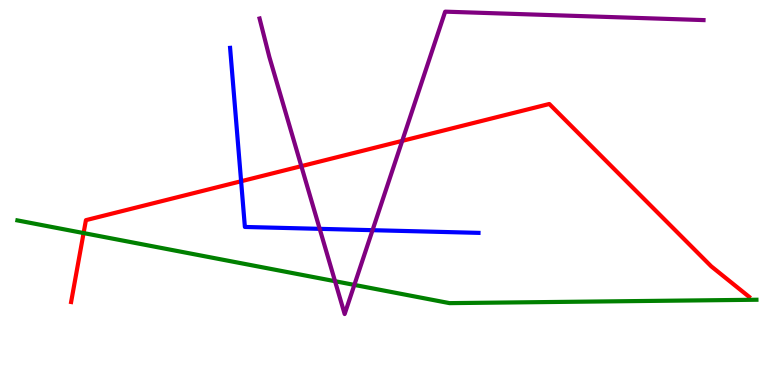[{'lines': ['blue', 'red'], 'intersections': [{'x': 3.11, 'y': 5.29}]}, {'lines': ['green', 'red'], 'intersections': [{'x': 1.08, 'y': 3.95}]}, {'lines': ['purple', 'red'], 'intersections': [{'x': 3.89, 'y': 5.68}, {'x': 5.19, 'y': 6.34}]}, {'lines': ['blue', 'green'], 'intersections': []}, {'lines': ['blue', 'purple'], 'intersections': [{'x': 4.13, 'y': 4.06}, {'x': 4.81, 'y': 4.02}]}, {'lines': ['green', 'purple'], 'intersections': [{'x': 4.32, 'y': 2.7}, {'x': 4.57, 'y': 2.6}]}]